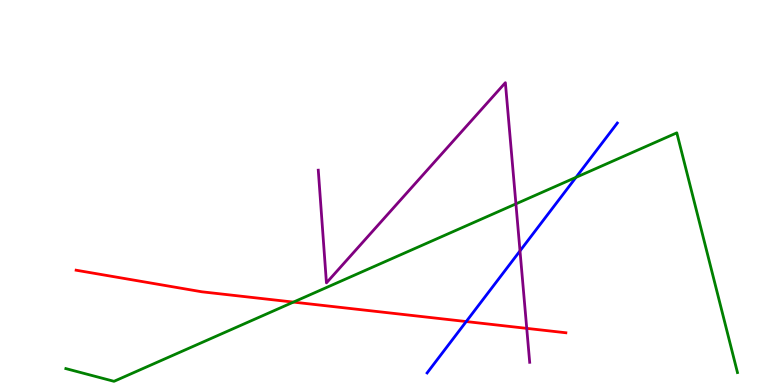[{'lines': ['blue', 'red'], 'intersections': [{'x': 6.02, 'y': 1.65}]}, {'lines': ['green', 'red'], 'intersections': [{'x': 3.79, 'y': 2.15}]}, {'lines': ['purple', 'red'], 'intersections': [{'x': 6.8, 'y': 1.47}]}, {'lines': ['blue', 'green'], 'intersections': [{'x': 7.43, 'y': 5.39}]}, {'lines': ['blue', 'purple'], 'intersections': [{'x': 6.71, 'y': 3.48}]}, {'lines': ['green', 'purple'], 'intersections': [{'x': 6.66, 'y': 4.7}]}]